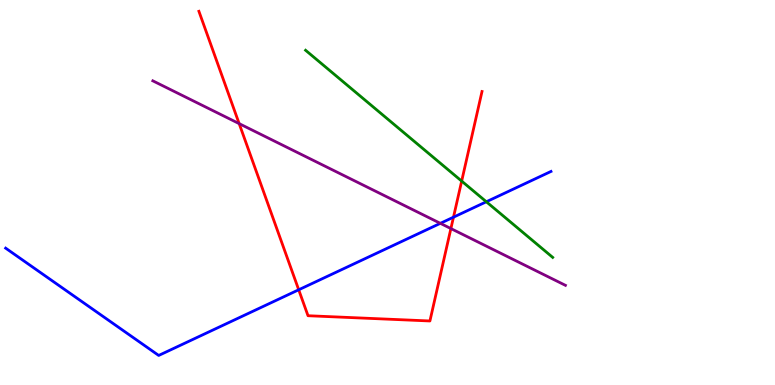[{'lines': ['blue', 'red'], 'intersections': [{'x': 3.85, 'y': 2.47}, {'x': 5.85, 'y': 4.36}]}, {'lines': ['green', 'red'], 'intersections': [{'x': 5.96, 'y': 5.3}]}, {'lines': ['purple', 'red'], 'intersections': [{'x': 3.09, 'y': 6.79}, {'x': 5.82, 'y': 4.06}]}, {'lines': ['blue', 'green'], 'intersections': [{'x': 6.28, 'y': 4.76}]}, {'lines': ['blue', 'purple'], 'intersections': [{'x': 5.68, 'y': 4.2}]}, {'lines': ['green', 'purple'], 'intersections': []}]